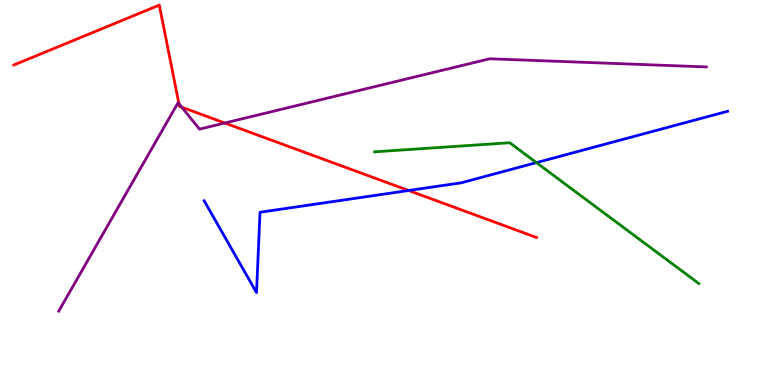[{'lines': ['blue', 'red'], 'intersections': [{'x': 5.27, 'y': 5.05}]}, {'lines': ['green', 'red'], 'intersections': []}, {'lines': ['purple', 'red'], 'intersections': [{'x': 2.31, 'y': 7.31}, {'x': 2.35, 'y': 7.22}, {'x': 2.9, 'y': 6.8}]}, {'lines': ['blue', 'green'], 'intersections': [{'x': 6.92, 'y': 5.78}]}, {'lines': ['blue', 'purple'], 'intersections': []}, {'lines': ['green', 'purple'], 'intersections': []}]